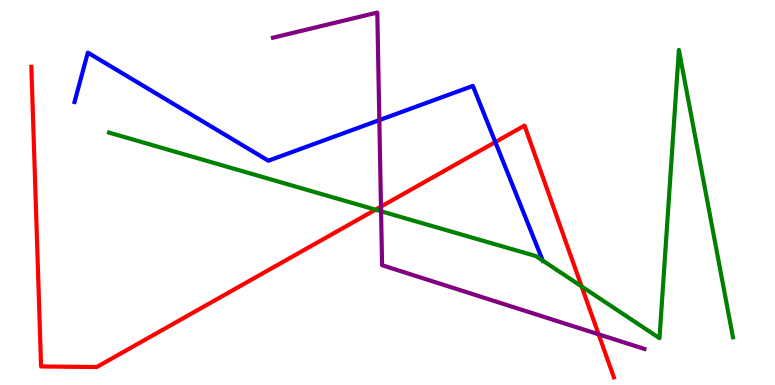[{'lines': ['blue', 'red'], 'intersections': [{'x': 6.39, 'y': 6.31}]}, {'lines': ['green', 'red'], 'intersections': [{'x': 4.85, 'y': 4.55}, {'x': 7.5, 'y': 2.56}]}, {'lines': ['purple', 'red'], 'intersections': [{'x': 4.92, 'y': 4.63}, {'x': 7.72, 'y': 1.32}]}, {'lines': ['blue', 'green'], 'intersections': [{'x': 7.0, 'y': 3.23}]}, {'lines': ['blue', 'purple'], 'intersections': [{'x': 4.89, 'y': 6.88}]}, {'lines': ['green', 'purple'], 'intersections': [{'x': 4.92, 'y': 4.51}]}]